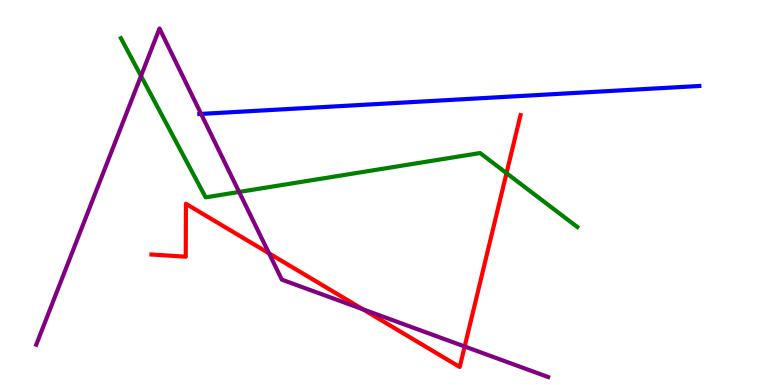[{'lines': ['blue', 'red'], 'intersections': []}, {'lines': ['green', 'red'], 'intersections': [{'x': 6.54, 'y': 5.5}]}, {'lines': ['purple', 'red'], 'intersections': [{'x': 3.47, 'y': 3.42}, {'x': 4.68, 'y': 1.97}, {'x': 6.0, 'y': 1.0}]}, {'lines': ['blue', 'green'], 'intersections': []}, {'lines': ['blue', 'purple'], 'intersections': [{'x': 2.59, 'y': 7.04}]}, {'lines': ['green', 'purple'], 'intersections': [{'x': 1.82, 'y': 8.03}, {'x': 3.09, 'y': 5.01}]}]